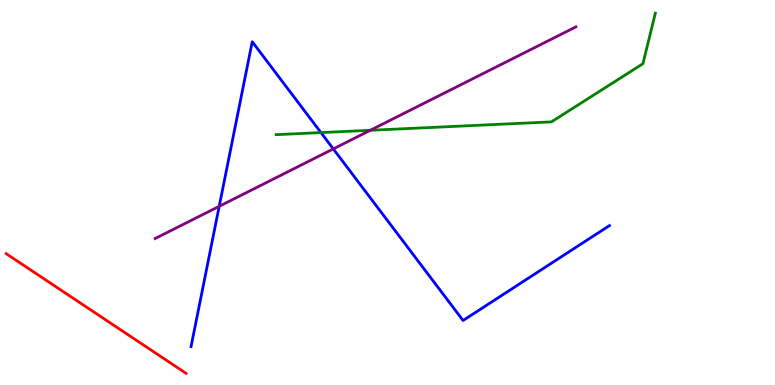[{'lines': ['blue', 'red'], 'intersections': []}, {'lines': ['green', 'red'], 'intersections': []}, {'lines': ['purple', 'red'], 'intersections': []}, {'lines': ['blue', 'green'], 'intersections': [{'x': 4.14, 'y': 6.56}]}, {'lines': ['blue', 'purple'], 'intersections': [{'x': 2.83, 'y': 4.64}, {'x': 4.3, 'y': 6.13}]}, {'lines': ['green', 'purple'], 'intersections': [{'x': 4.78, 'y': 6.62}]}]